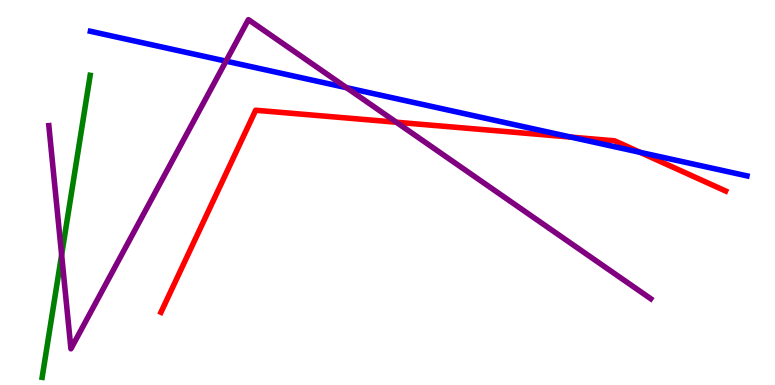[{'lines': ['blue', 'red'], 'intersections': [{'x': 7.37, 'y': 6.44}, {'x': 8.26, 'y': 6.04}]}, {'lines': ['green', 'red'], 'intersections': []}, {'lines': ['purple', 'red'], 'intersections': [{'x': 5.11, 'y': 6.83}]}, {'lines': ['blue', 'green'], 'intersections': []}, {'lines': ['blue', 'purple'], 'intersections': [{'x': 2.92, 'y': 8.41}, {'x': 4.47, 'y': 7.72}]}, {'lines': ['green', 'purple'], 'intersections': [{'x': 0.795, 'y': 3.38}]}]